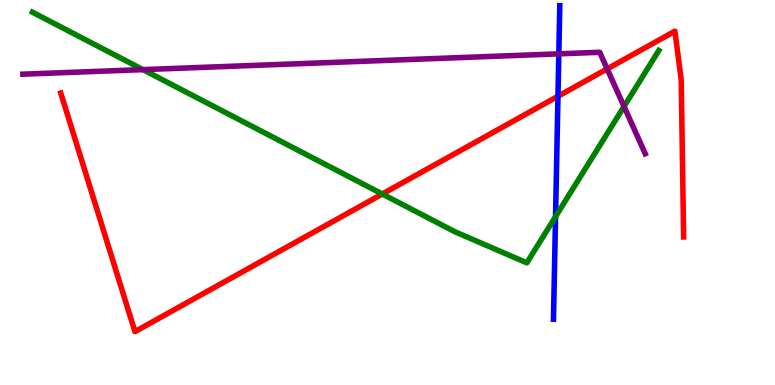[{'lines': ['blue', 'red'], 'intersections': [{'x': 7.2, 'y': 7.5}]}, {'lines': ['green', 'red'], 'intersections': [{'x': 4.93, 'y': 4.96}]}, {'lines': ['purple', 'red'], 'intersections': [{'x': 7.83, 'y': 8.21}]}, {'lines': ['blue', 'green'], 'intersections': [{'x': 7.17, 'y': 4.37}]}, {'lines': ['blue', 'purple'], 'intersections': [{'x': 7.21, 'y': 8.6}]}, {'lines': ['green', 'purple'], 'intersections': [{'x': 1.84, 'y': 8.19}, {'x': 8.05, 'y': 7.23}]}]